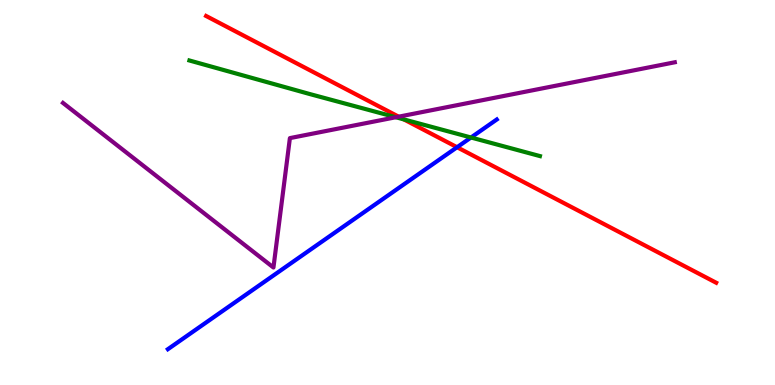[{'lines': ['blue', 'red'], 'intersections': [{'x': 5.9, 'y': 6.18}]}, {'lines': ['green', 'red'], 'intersections': [{'x': 5.21, 'y': 6.9}]}, {'lines': ['purple', 'red'], 'intersections': [{'x': 5.14, 'y': 6.97}]}, {'lines': ['blue', 'green'], 'intersections': [{'x': 6.08, 'y': 6.43}]}, {'lines': ['blue', 'purple'], 'intersections': []}, {'lines': ['green', 'purple'], 'intersections': [{'x': 5.11, 'y': 6.95}]}]